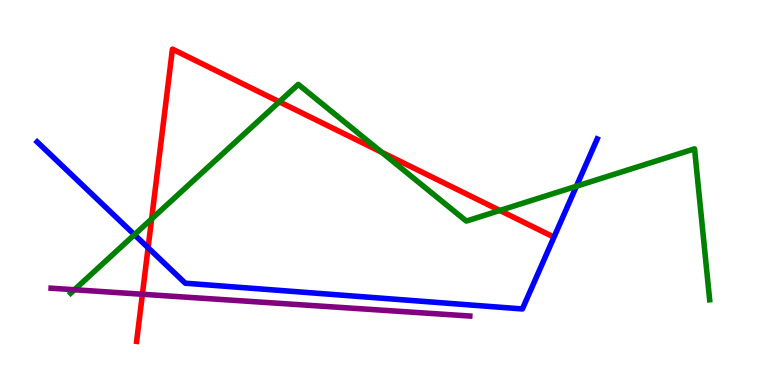[{'lines': ['blue', 'red'], 'intersections': [{'x': 1.91, 'y': 3.57}]}, {'lines': ['green', 'red'], 'intersections': [{'x': 1.96, 'y': 4.31}, {'x': 3.6, 'y': 7.36}, {'x': 4.93, 'y': 6.05}, {'x': 6.45, 'y': 4.53}]}, {'lines': ['purple', 'red'], 'intersections': [{'x': 1.84, 'y': 2.36}]}, {'lines': ['blue', 'green'], 'intersections': [{'x': 1.73, 'y': 3.9}, {'x': 7.44, 'y': 5.16}]}, {'lines': ['blue', 'purple'], 'intersections': []}, {'lines': ['green', 'purple'], 'intersections': [{'x': 0.96, 'y': 2.47}]}]